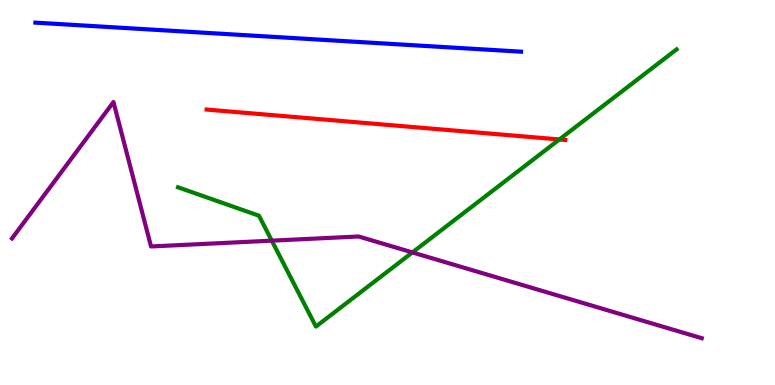[{'lines': ['blue', 'red'], 'intersections': []}, {'lines': ['green', 'red'], 'intersections': [{'x': 7.22, 'y': 6.38}]}, {'lines': ['purple', 'red'], 'intersections': []}, {'lines': ['blue', 'green'], 'intersections': []}, {'lines': ['blue', 'purple'], 'intersections': []}, {'lines': ['green', 'purple'], 'intersections': [{'x': 3.51, 'y': 3.75}, {'x': 5.32, 'y': 3.44}]}]